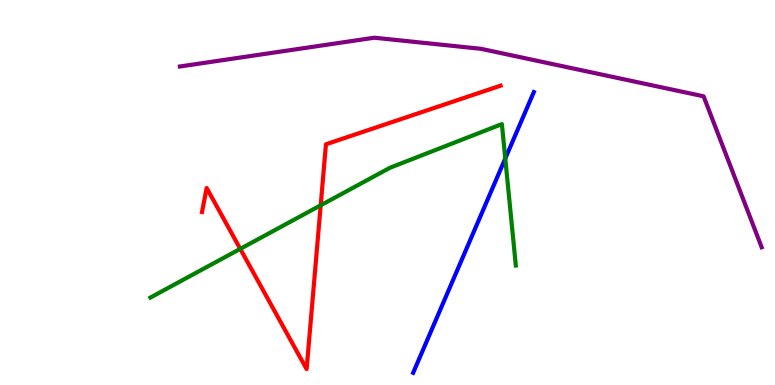[{'lines': ['blue', 'red'], 'intersections': []}, {'lines': ['green', 'red'], 'intersections': [{'x': 3.1, 'y': 3.54}, {'x': 4.14, 'y': 4.67}]}, {'lines': ['purple', 'red'], 'intersections': []}, {'lines': ['blue', 'green'], 'intersections': [{'x': 6.52, 'y': 5.88}]}, {'lines': ['blue', 'purple'], 'intersections': []}, {'lines': ['green', 'purple'], 'intersections': []}]